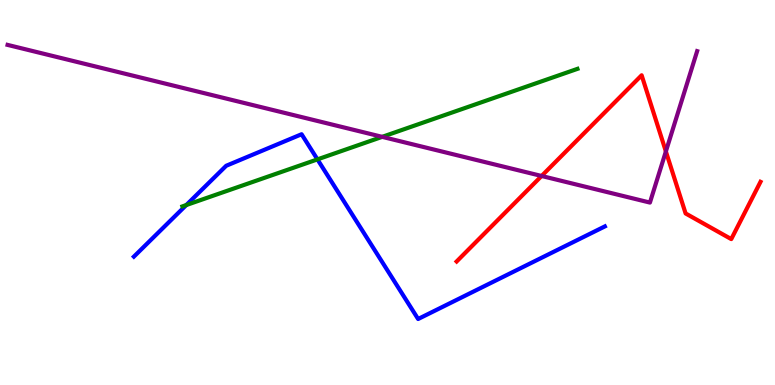[{'lines': ['blue', 'red'], 'intersections': []}, {'lines': ['green', 'red'], 'intersections': []}, {'lines': ['purple', 'red'], 'intersections': [{'x': 6.99, 'y': 5.43}, {'x': 8.59, 'y': 6.07}]}, {'lines': ['blue', 'green'], 'intersections': [{'x': 2.4, 'y': 4.67}, {'x': 4.1, 'y': 5.86}]}, {'lines': ['blue', 'purple'], 'intersections': []}, {'lines': ['green', 'purple'], 'intersections': [{'x': 4.93, 'y': 6.45}]}]